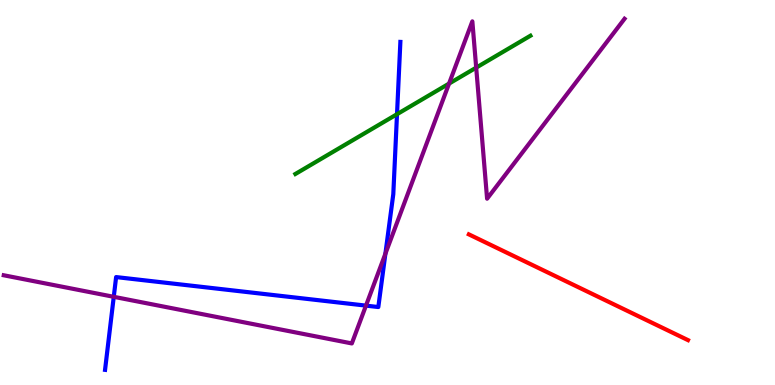[{'lines': ['blue', 'red'], 'intersections': []}, {'lines': ['green', 'red'], 'intersections': []}, {'lines': ['purple', 'red'], 'intersections': []}, {'lines': ['blue', 'green'], 'intersections': [{'x': 5.12, 'y': 7.03}]}, {'lines': ['blue', 'purple'], 'intersections': [{'x': 1.47, 'y': 2.29}, {'x': 4.72, 'y': 2.06}, {'x': 4.97, 'y': 3.41}]}, {'lines': ['green', 'purple'], 'intersections': [{'x': 5.79, 'y': 7.83}, {'x': 6.14, 'y': 8.24}]}]